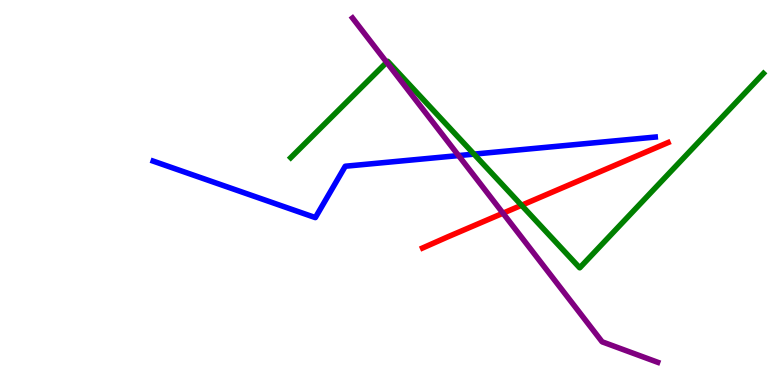[{'lines': ['blue', 'red'], 'intersections': []}, {'lines': ['green', 'red'], 'intersections': [{'x': 6.73, 'y': 4.67}]}, {'lines': ['purple', 'red'], 'intersections': [{'x': 6.49, 'y': 4.46}]}, {'lines': ['blue', 'green'], 'intersections': [{'x': 6.12, 'y': 6.0}]}, {'lines': ['blue', 'purple'], 'intersections': [{'x': 5.92, 'y': 5.96}]}, {'lines': ['green', 'purple'], 'intersections': [{'x': 4.99, 'y': 8.38}]}]